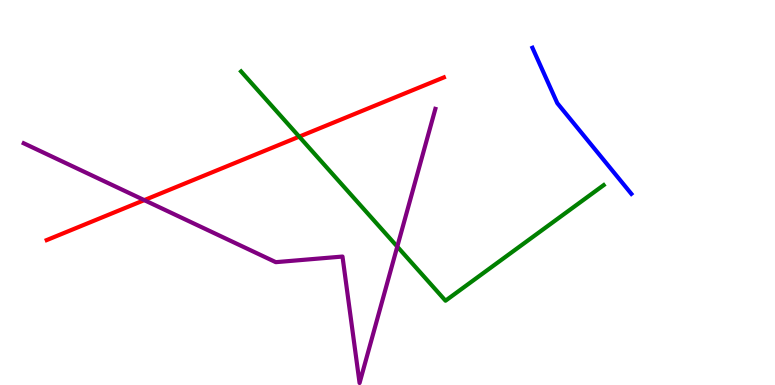[{'lines': ['blue', 'red'], 'intersections': []}, {'lines': ['green', 'red'], 'intersections': [{'x': 3.86, 'y': 6.45}]}, {'lines': ['purple', 'red'], 'intersections': [{'x': 1.86, 'y': 4.8}]}, {'lines': ['blue', 'green'], 'intersections': []}, {'lines': ['blue', 'purple'], 'intersections': []}, {'lines': ['green', 'purple'], 'intersections': [{'x': 5.13, 'y': 3.59}]}]